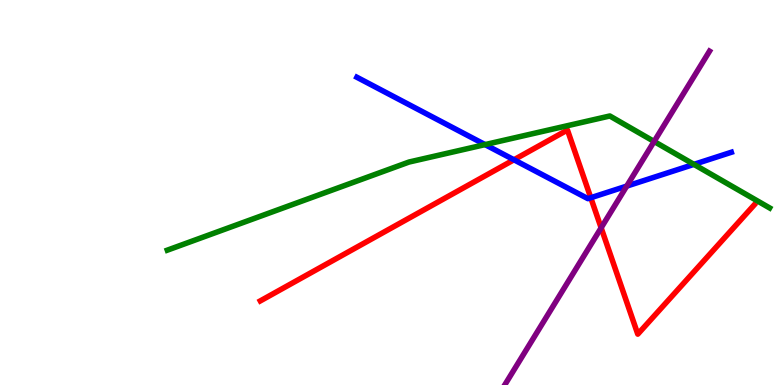[{'lines': ['blue', 'red'], 'intersections': [{'x': 6.63, 'y': 5.85}, {'x': 7.62, 'y': 4.86}]}, {'lines': ['green', 'red'], 'intersections': []}, {'lines': ['purple', 'red'], 'intersections': [{'x': 7.76, 'y': 4.08}]}, {'lines': ['blue', 'green'], 'intersections': [{'x': 6.26, 'y': 6.24}, {'x': 8.95, 'y': 5.73}]}, {'lines': ['blue', 'purple'], 'intersections': [{'x': 8.09, 'y': 5.17}]}, {'lines': ['green', 'purple'], 'intersections': [{'x': 8.44, 'y': 6.33}]}]